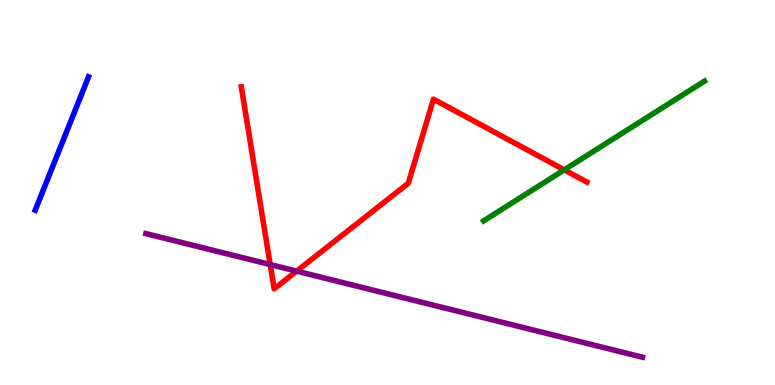[{'lines': ['blue', 'red'], 'intersections': []}, {'lines': ['green', 'red'], 'intersections': [{'x': 7.28, 'y': 5.59}]}, {'lines': ['purple', 'red'], 'intersections': [{'x': 3.49, 'y': 3.13}, {'x': 3.83, 'y': 2.96}]}, {'lines': ['blue', 'green'], 'intersections': []}, {'lines': ['blue', 'purple'], 'intersections': []}, {'lines': ['green', 'purple'], 'intersections': []}]